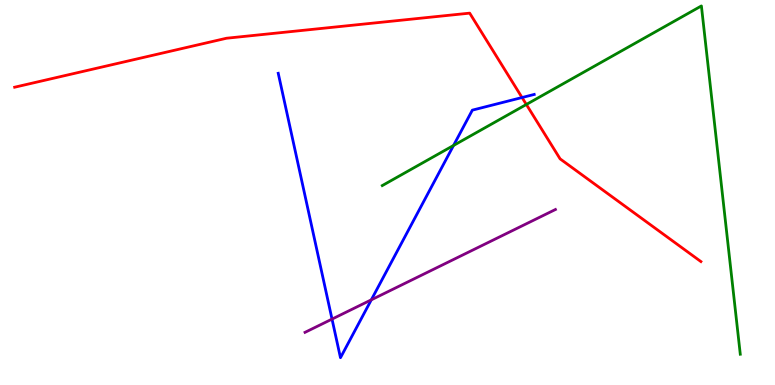[{'lines': ['blue', 'red'], 'intersections': [{'x': 6.74, 'y': 7.47}]}, {'lines': ['green', 'red'], 'intersections': [{'x': 6.79, 'y': 7.29}]}, {'lines': ['purple', 'red'], 'intersections': []}, {'lines': ['blue', 'green'], 'intersections': [{'x': 5.85, 'y': 6.22}]}, {'lines': ['blue', 'purple'], 'intersections': [{'x': 4.28, 'y': 1.71}, {'x': 4.79, 'y': 2.21}]}, {'lines': ['green', 'purple'], 'intersections': []}]